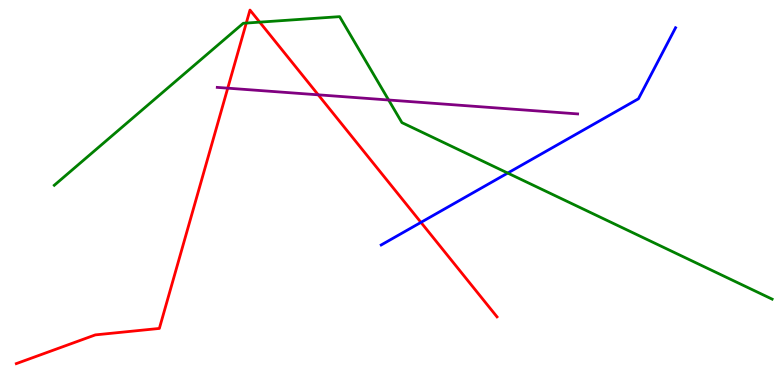[{'lines': ['blue', 'red'], 'intersections': [{'x': 5.43, 'y': 4.22}]}, {'lines': ['green', 'red'], 'intersections': [{'x': 3.18, 'y': 9.4}, {'x': 3.35, 'y': 9.42}]}, {'lines': ['purple', 'red'], 'intersections': [{'x': 2.94, 'y': 7.71}, {'x': 4.11, 'y': 7.54}]}, {'lines': ['blue', 'green'], 'intersections': [{'x': 6.55, 'y': 5.5}]}, {'lines': ['blue', 'purple'], 'intersections': []}, {'lines': ['green', 'purple'], 'intersections': [{'x': 5.01, 'y': 7.4}]}]